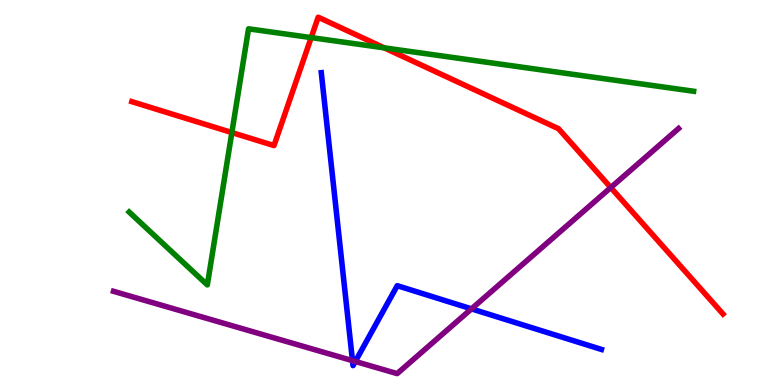[{'lines': ['blue', 'red'], 'intersections': []}, {'lines': ['green', 'red'], 'intersections': [{'x': 2.99, 'y': 6.56}, {'x': 4.02, 'y': 9.02}, {'x': 4.96, 'y': 8.76}]}, {'lines': ['purple', 'red'], 'intersections': [{'x': 7.88, 'y': 5.13}]}, {'lines': ['blue', 'green'], 'intersections': []}, {'lines': ['blue', 'purple'], 'intersections': [{'x': 4.55, 'y': 0.633}, {'x': 4.58, 'y': 0.611}, {'x': 6.08, 'y': 1.98}]}, {'lines': ['green', 'purple'], 'intersections': []}]